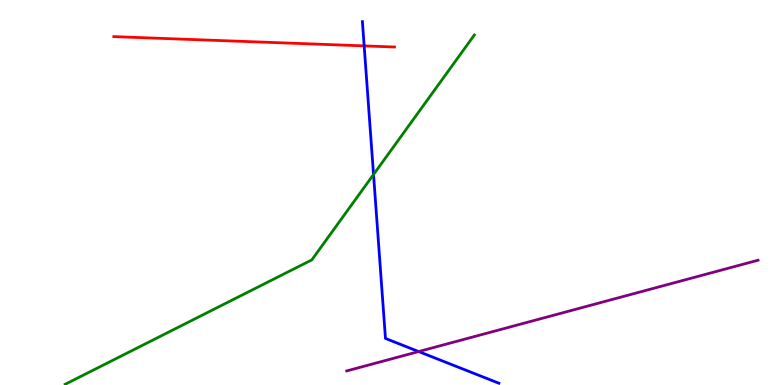[{'lines': ['blue', 'red'], 'intersections': [{'x': 4.7, 'y': 8.81}]}, {'lines': ['green', 'red'], 'intersections': []}, {'lines': ['purple', 'red'], 'intersections': []}, {'lines': ['blue', 'green'], 'intersections': [{'x': 4.82, 'y': 5.47}]}, {'lines': ['blue', 'purple'], 'intersections': [{'x': 5.4, 'y': 0.869}]}, {'lines': ['green', 'purple'], 'intersections': []}]